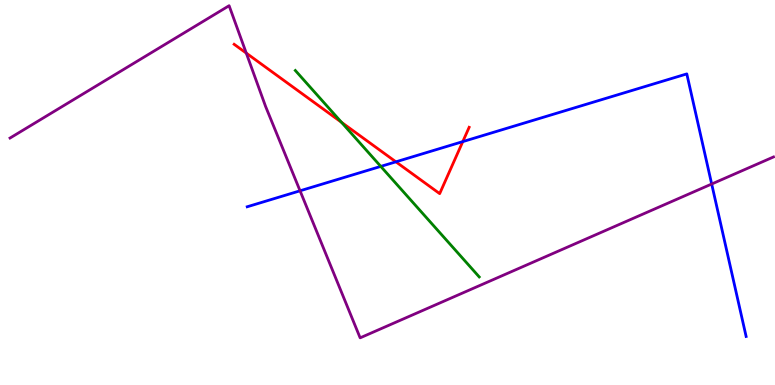[{'lines': ['blue', 'red'], 'intersections': [{'x': 5.11, 'y': 5.8}, {'x': 5.97, 'y': 6.32}]}, {'lines': ['green', 'red'], 'intersections': [{'x': 4.41, 'y': 6.82}]}, {'lines': ['purple', 'red'], 'intersections': [{'x': 3.18, 'y': 8.62}]}, {'lines': ['blue', 'green'], 'intersections': [{'x': 4.91, 'y': 5.68}]}, {'lines': ['blue', 'purple'], 'intersections': [{'x': 3.87, 'y': 5.04}, {'x': 9.18, 'y': 5.22}]}, {'lines': ['green', 'purple'], 'intersections': []}]